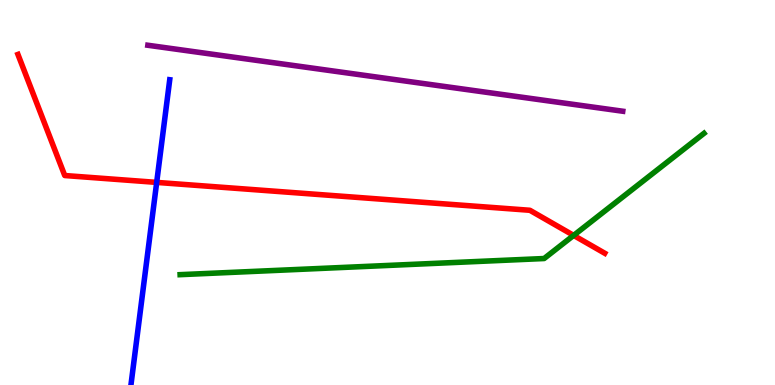[{'lines': ['blue', 'red'], 'intersections': [{'x': 2.02, 'y': 5.26}]}, {'lines': ['green', 'red'], 'intersections': [{'x': 7.4, 'y': 3.89}]}, {'lines': ['purple', 'red'], 'intersections': []}, {'lines': ['blue', 'green'], 'intersections': []}, {'lines': ['blue', 'purple'], 'intersections': []}, {'lines': ['green', 'purple'], 'intersections': []}]